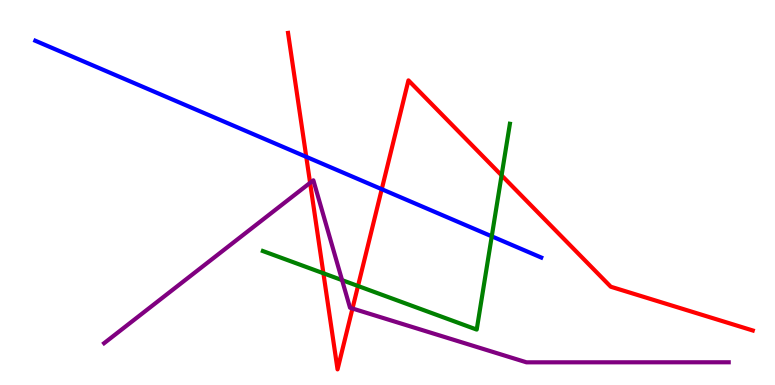[{'lines': ['blue', 'red'], 'intersections': [{'x': 3.95, 'y': 5.93}, {'x': 4.93, 'y': 5.09}]}, {'lines': ['green', 'red'], 'intersections': [{'x': 4.17, 'y': 2.9}, {'x': 4.62, 'y': 2.57}, {'x': 6.47, 'y': 5.45}]}, {'lines': ['purple', 'red'], 'intersections': [{'x': 4.0, 'y': 5.25}, {'x': 4.55, 'y': 1.99}]}, {'lines': ['blue', 'green'], 'intersections': [{'x': 6.35, 'y': 3.86}]}, {'lines': ['blue', 'purple'], 'intersections': []}, {'lines': ['green', 'purple'], 'intersections': [{'x': 4.41, 'y': 2.72}]}]